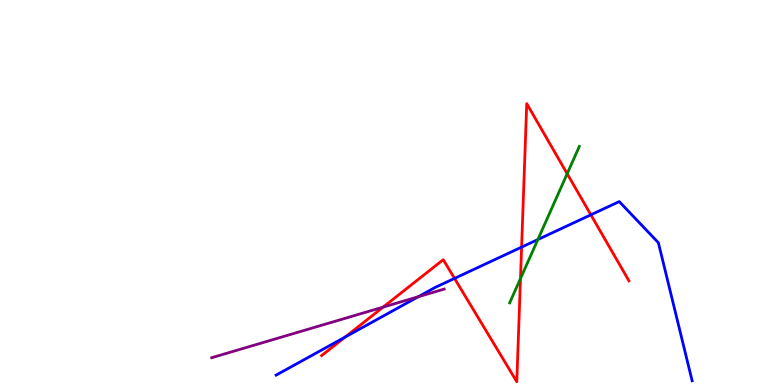[{'lines': ['blue', 'red'], 'intersections': [{'x': 4.45, 'y': 1.25}, {'x': 5.86, 'y': 2.77}, {'x': 6.73, 'y': 3.58}, {'x': 7.62, 'y': 4.42}]}, {'lines': ['green', 'red'], 'intersections': [{'x': 6.72, 'y': 2.76}, {'x': 7.32, 'y': 5.49}]}, {'lines': ['purple', 'red'], 'intersections': [{'x': 4.94, 'y': 2.02}]}, {'lines': ['blue', 'green'], 'intersections': [{'x': 6.94, 'y': 3.78}]}, {'lines': ['blue', 'purple'], 'intersections': [{'x': 5.4, 'y': 2.29}]}, {'lines': ['green', 'purple'], 'intersections': []}]